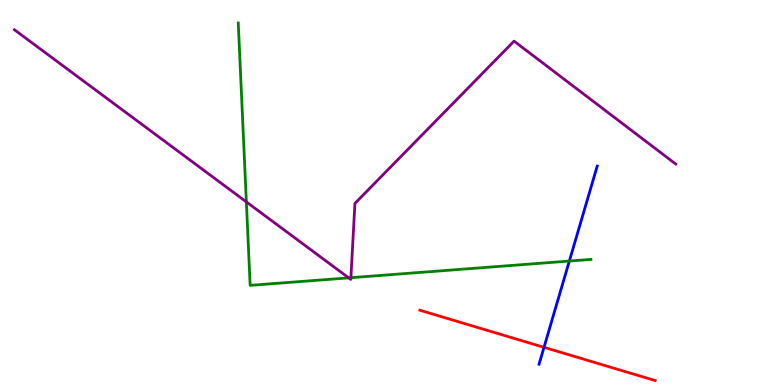[{'lines': ['blue', 'red'], 'intersections': [{'x': 7.02, 'y': 0.979}]}, {'lines': ['green', 'red'], 'intersections': []}, {'lines': ['purple', 'red'], 'intersections': []}, {'lines': ['blue', 'green'], 'intersections': [{'x': 7.35, 'y': 3.22}]}, {'lines': ['blue', 'purple'], 'intersections': []}, {'lines': ['green', 'purple'], 'intersections': [{'x': 3.18, 'y': 4.76}, {'x': 4.5, 'y': 2.78}, {'x': 4.53, 'y': 2.79}]}]